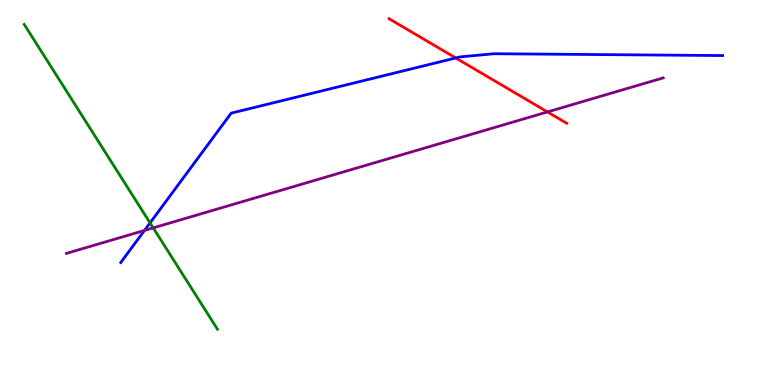[{'lines': ['blue', 'red'], 'intersections': [{'x': 5.88, 'y': 8.49}]}, {'lines': ['green', 'red'], 'intersections': []}, {'lines': ['purple', 'red'], 'intersections': [{'x': 7.06, 'y': 7.09}]}, {'lines': ['blue', 'green'], 'intersections': [{'x': 1.94, 'y': 4.21}]}, {'lines': ['blue', 'purple'], 'intersections': [{'x': 1.86, 'y': 4.01}]}, {'lines': ['green', 'purple'], 'intersections': [{'x': 1.98, 'y': 4.08}]}]